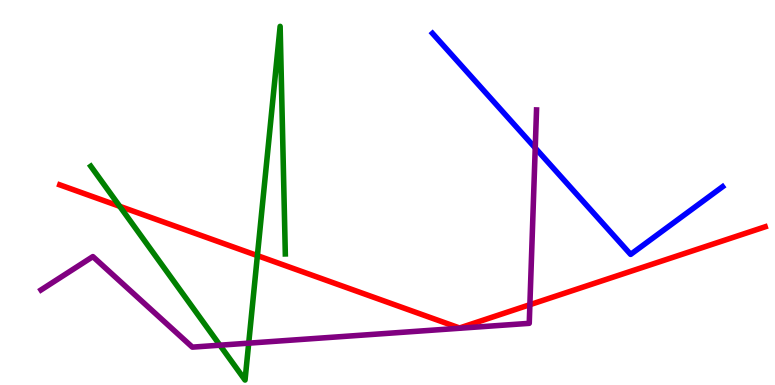[{'lines': ['blue', 'red'], 'intersections': []}, {'lines': ['green', 'red'], 'intersections': [{'x': 1.54, 'y': 4.64}, {'x': 3.32, 'y': 3.36}]}, {'lines': ['purple', 'red'], 'intersections': [{'x': 6.84, 'y': 2.09}]}, {'lines': ['blue', 'green'], 'intersections': []}, {'lines': ['blue', 'purple'], 'intersections': [{'x': 6.91, 'y': 6.16}]}, {'lines': ['green', 'purple'], 'intersections': [{'x': 2.84, 'y': 1.03}, {'x': 3.21, 'y': 1.09}]}]